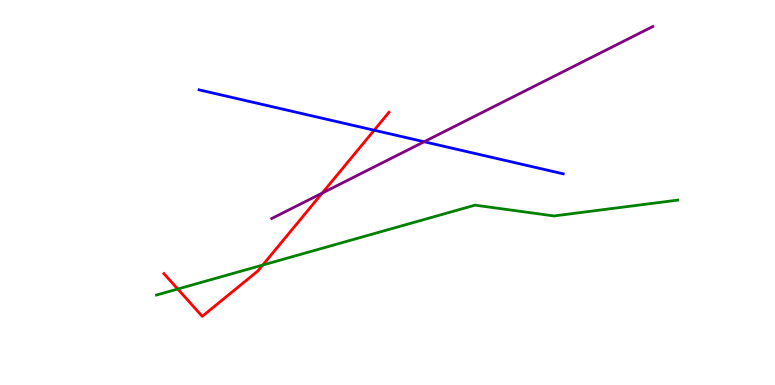[{'lines': ['blue', 'red'], 'intersections': [{'x': 4.83, 'y': 6.62}]}, {'lines': ['green', 'red'], 'intersections': [{'x': 2.29, 'y': 2.49}, {'x': 3.39, 'y': 3.12}]}, {'lines': ['purple', 'red'], 'intersections': [{'x': 4.16, 'y': 4.98}]}, {'lines': ['blue', 'green'], 'intersections': []}, {'lines': ['blue', 'purple'], 'intersections': [{'x': 5.47, 'y': 6.32}]}, {'lines': ['green', 'purple'], 'intersections': []}]